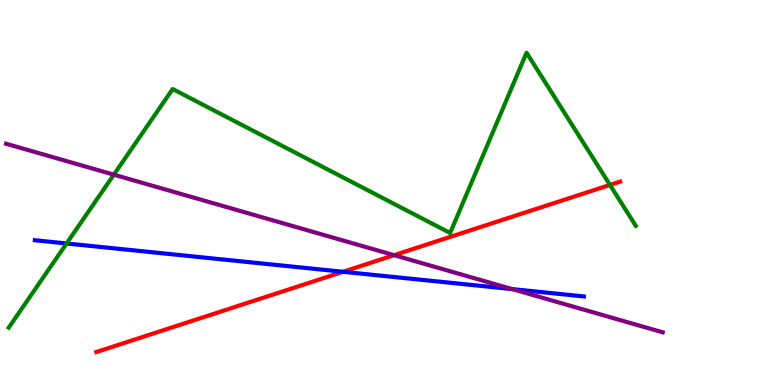[{'lines': ['blue', 'red'], 'intersections': [{'x': 4.43, 'y': 2.94}]}, {'lines': ['green', 'red'], 'intersections': [{'x': 7.87, 'y': 5.2}]}, {'lines': ['purple', 'red'], 'intersections': [{'x': 5.08, 'y': 3.37}]}, {'lines': ['blue', 'green'], 'intersections': [{'x': 0.859, 'y': 3.68}]}, {'lines': ['blue', 'purple'], 'intersections': [{'x': 6.61, 'y': 2.49}]}, {'lines': ['green', 'purple'], 'intersections': [{'x': 1.47, 'y': 5.46}]}]